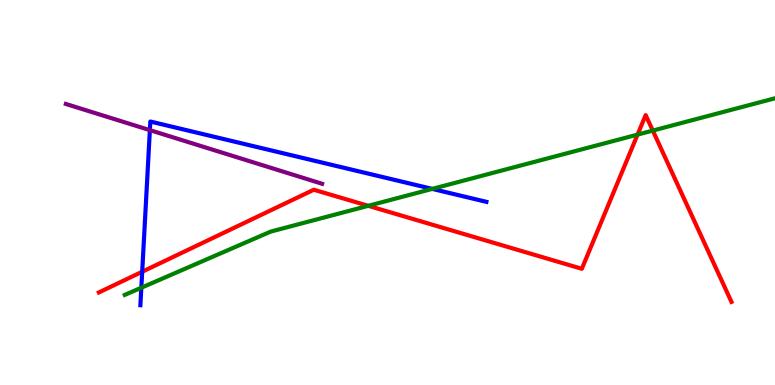[{'lines': ['blue', 'red'], 'intersections': [{'x': 1.83, 'y': 2.94}]}, {'lines': ['green', 'red'], 'intersections': [{'x': 4.75, 'y': 4.65}, {'x': 8.23, 'y': 6.5}, {'x': 8.42, 'y': 6.61}]}, {'lines': ['purple', 'red'], 'intersections': []}, {'lines': ['blue', 'green'], 'intersections': [{'x': 1.82, 'y': 2.53}, {'x': 5.58, 'y': 5.09}]}, {'lines': ['blue', 'purple'], 'intersections': [{'x': 1.93, 'y': 6.62}]}, {'lines': ['green', 'purple'], 'intersections': []}]